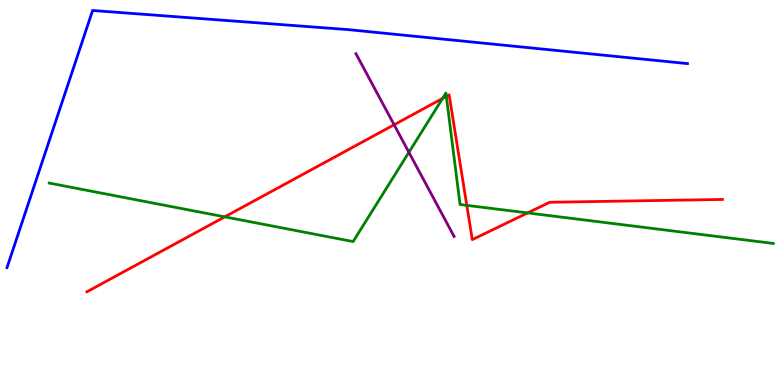[{'lines': ['blue', 'red'], 'intersections': []}, {'lines': ['green', 'red'], 'intersections': [{'x': 2.9, 'y': 4.37}, {'x': 5.71, 'y': 7.44}, {'x': 5.76, 'y': 7.5}, {'x': 6.02, 'y': 4.67}, {'x': 6.81, 'y': 4.47}]}, {'lines': ['purple', 'red'], 'intersections': [{'x': 5.09, 'y': 6.76}]}, {'lines': ['blue', 'green'], 'intersections': []}, {'lines': ['blue', 'purple'], 'intersections': []}, {'lines': ['green', 'purple'], 'intersections': [{'x': 5.28, 'y': 6.04}]}]